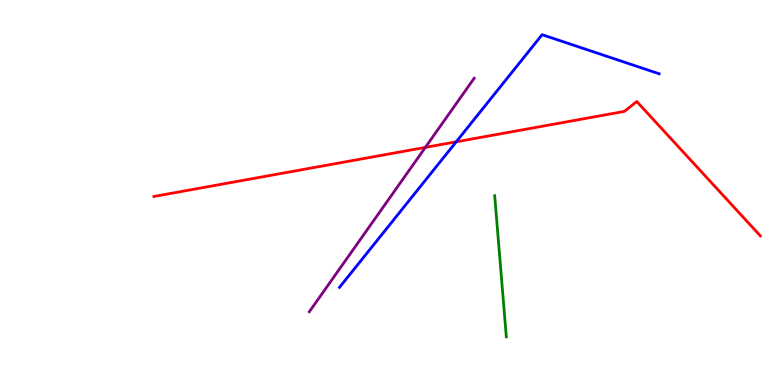[{'lines': ['blue', 'red'], 'intersections': [{'x': 5.89, 'y': 6.32}]}, {'lines': ['green', 'red'], 'intersections': []}, {'lines': ['purple', 'red'], 'intersections': [{'x': 5.49, 'y': 6.17}]}, {'lines': ['blue', 'green'], 'intersections': []}, {'lines': ['blue', 'purple'], 'intersections': []}, {'lines': ['green', 'purple'], 'intersections': []}]